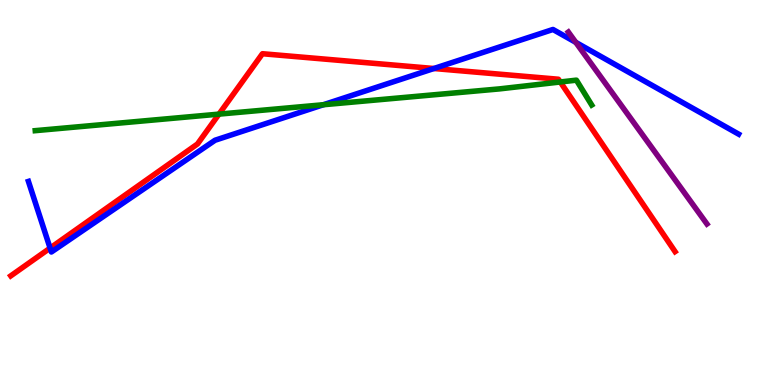[{'lines': ['blue', 'red'], 'intersections': [{'x': 0.646, 'y': 3.56}, {'x': 5.6, 'y': 8.22}]}, {'lines': ['green', 'red'], 'intersections': [{'x': 2.83, 'y': 7.04}, {'x': 7.23, 'y': 7.87}]}, {'lines': ['purple', 'red'], 'intersections': []}, {'lines': ['blue', 'green'], 'intersections': [{'x': 4.17, 'y': 7.28}]}, {'lines': ['blue', 'purple'], 'intersections': [{'x': 7.43, 'y': 8.9}]}, {'lines': ['green', 'purple'], 'intersections': []}]